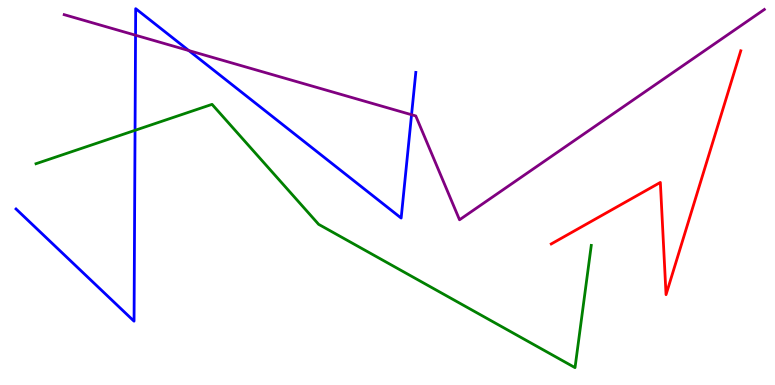[{'lines': ['blue', 'red'], 'intersections': []}, {'lines': ['green', 'red'], 'intersections': []}, {'lines': ['purple', 'red'], 'intersections': []}, {'lines': ['blue', 'green'], 'intersections': [{'x': 1.74, 'y': 6.62}]}, {'lines': ['blue', 'purple'], 'intersections': [{'x': 1.75, 'y': 9.09}, {'x': 2.44, 'y': 8.69}, {'x': 5.31, 'y': 7.02}]}, {'lines': ['green', 'purple'], 'intersections': []}]